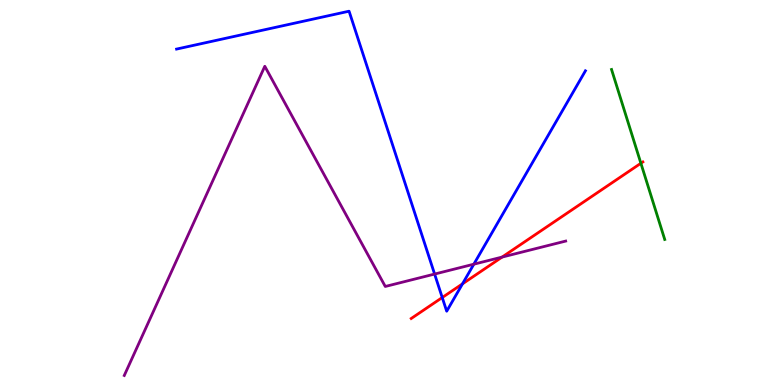[{'lines': ['blue', 'red'], 'intersections': [{'x': 5.71, 'y': 2.27}, {'x': 5.97, 'y': 2.63}]}, {'lines': ['green', 'red'], 'intersections': [{'x': 8.27, 'y': 5.76}]}, {'lines': ['purple', 'red'], 'intersections': [{'x': 6.48, 'y': 3.32}]}, {'lines': ['blue', 'green'], 'intersections': []}, {'lines': ['blue', 'purple'], 'intersections': [{'x': 5.61, 'y': 2.88}, {'x': 6.11, 'y': 3.14}]}, {'lines': ['green', 'purple'], 'intersections': []}]